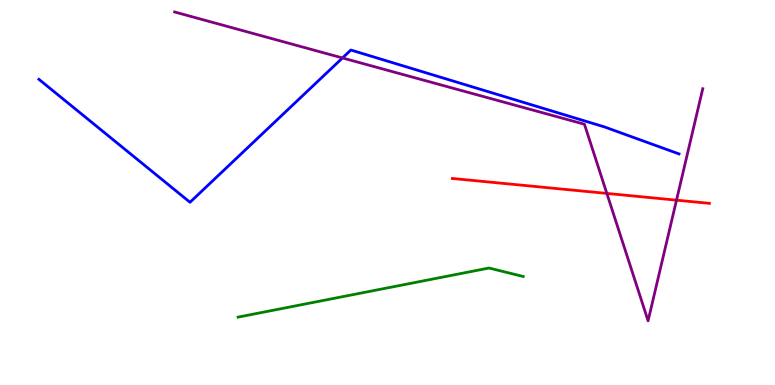[{'lines': ['blue', 'red'], 'intersections': []}, {'lines': ['green', 'red'], 'intersections': []}, {'lines': ['purple', 'red'], 'intersections': [{'x': 7.83, 'y': 4.98}, {'x': 8.73, 'y': 4.8}]}, {'lines': ['blue', 'green'], 'intersections': []}, {'lines': ['blue', 'purple'], 'intersections': [{'x': 4.42, 'y': 8.49}]}, {'lines': ['green', 'purple'], 'intersections': []}]